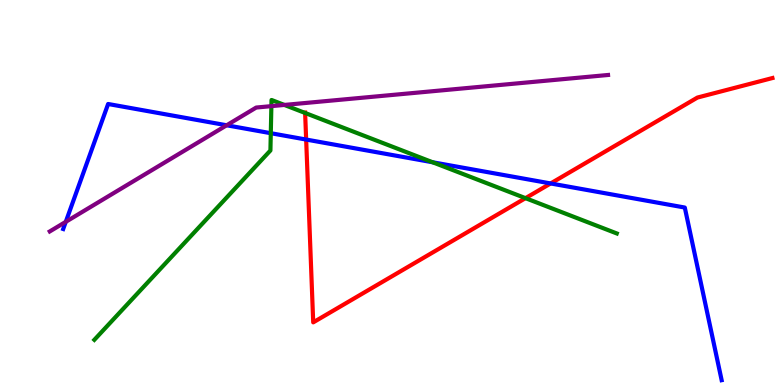[{'lines': ['blue', 'red'], 'intersections': [{'x': 3.95, 'y': 6.38}, {'x': 7.1, 'y': 5.24}]}, {'lines': ['green', 'red'], 'intersections': [{'x': 3.94, 'y': 7.07}, {'x': 6.78, 'y': 4.85}]}, {'lines': ['purple', 'red'], 'intersections': []}, {'lines': ['blue', 'green'], 'intersections': [{'x': 3.49, 'y': 6.54}, {'x': 5.58, 'y': 5.79}]}, {'lines': ['blue', 'purple'], 'intersections': [{'x': 0.849, 'y': 4.24}, {'x': 2.92, 'y': 6.75}]}, {'lines': ['green', 'purple'], 'intersections': [{'x': 3.5, 'y': 7.24}, {'x': 3.67, 'y': 7.27}]}]